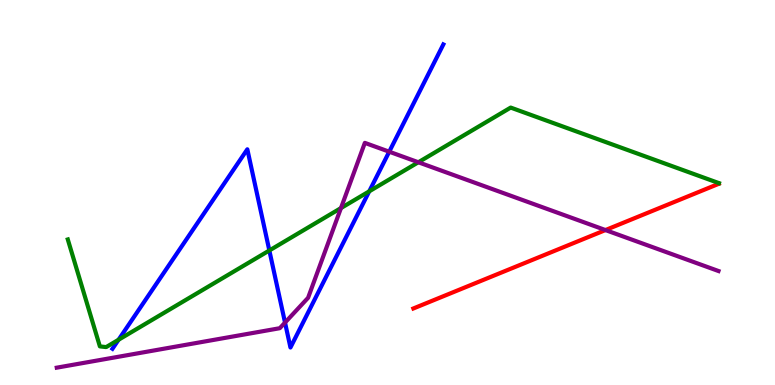[{'lines': ['blue', 'red'], 'intersections': []}, {'lines': ['green', 'red'], 'intersections': []}, {'lines': ['purple', 'red'], 'intersections': [{'x': 7.81, 'y': 4.02}]}, {'lines': ['blue', 'green'], 'intersections': [{'x': 1.53, 'y': 1.18}, {'x': 3.48, 'y': 3.49}, {'x': 4.76, 'y': 5.03}]}, {'lines': ['blue', 'purple'], 'intersections': [{'x': 3.68, 'y': 1.62}, {'x': 5.02, 'y': 6.06}]}, {'lines': ['green', 'purple'], 'intersections': [{'x': 4.4, 'y': 4.6}, {'x': 5.4, 'y': 5.79}]}]